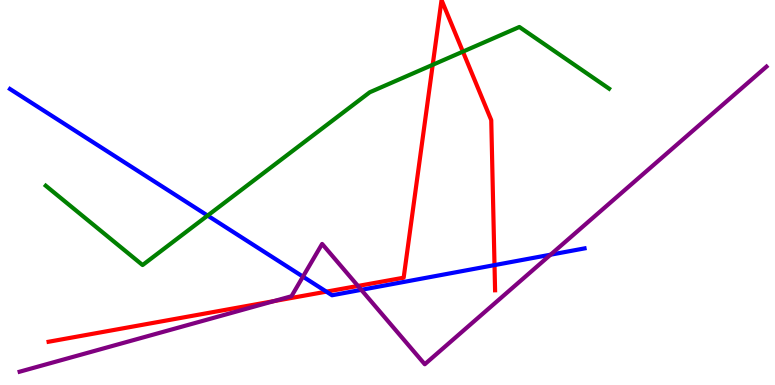[{'lines': ['blue', 'red'], 'intersections': [{'x': 4.21, 'y': 2.42}, {'x': 6.38, 'y': 3.11}]}, {'lines': ['green', 'red'], 'intersections': [{'x': 5.58, 'y': 8.32}, {'x': 5.97, 'y': 8.66}]}, {'lines': ['purple', 'red'], 'intersections': [{'x': 3.53, 'y': 2.18}, {'x': 4.62, 'y': 2.57}]}, {'lines': ['blue', 'green'], 'intersections': [{'x': 2.68, 'y': 4.4}]}, {'lines': ['blue', 'purple'], 'intersections': [{'x': 3.91, 'y': 2.81}, {'x': 4.66, 'y': 2.47}, {'x': 7.1, 'y': 3.38}]}, {'lines': ['green', 'purple'], 'intersections': []}]